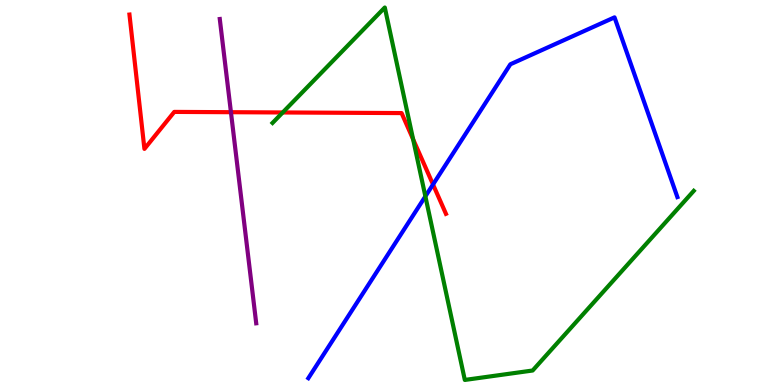[{'lines': ['blue', 'red'], 'intersections': [{'x': 5.59, 'y': 5.21}]}, {'lines': ['green', 'red'], 'intersections': [{'x': 3.65, 'y': 7.08}, {'x': 5.33, 'y': 6.38}]}, {'lines': ['purple', 'red'], 'intersections': [{'x': 2.98, 'y': 7.09}]}, {'lines': ['blue', 'green'], 'intersections': [{'x': 5.49, 'y': 4.9}]}, {'lines': ['blue', 'purple'], 'intersections': []}, {'lines': ['green', 'purple'], 'intersections': []}]